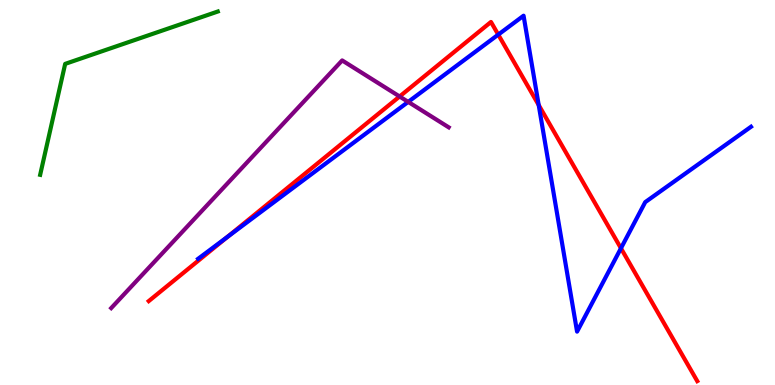[{'lines': ['blue', 'red'], 'intersections': [{'x': 2.94, 'y': 3.85}, {'x': 6.43, 'y': 9.1}, {'x': 6.95, 'y': 7.27}, {'x': 8.01, 'y': 3.55}]}, {'lines': ['green', 'red'], 'intersections': []}, {'lines': ['purple', 'red'], 'intersections': [{'x': 5.16, 'y': 7.49}]}, {'lines': ['blue', 'green'], 'intersections': []}, {'lines': ['blue', 'purple'], 'intersections': [{'x': 5.27, 'y': 7.35}]}, {'lines': ['green', 'purple'], 'intersections': []}]